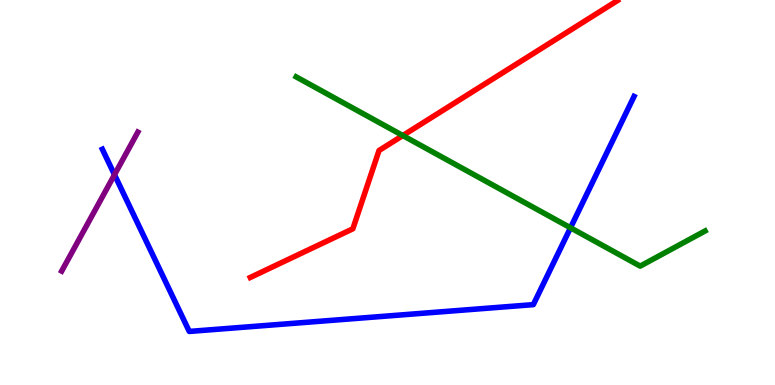[{'lines': ['blue', 'red'], 'intersections': []}, {'lines': ['green', 'red'], 'intersections': [{'x': 5.2, 'y': 6.48}]}, {'lines': ['purple', 'red'], 'intersections': []}, {'lines': ['blue', 'green'], 'intersections': [{'x': 7.36, 'y': 4.08}]}, {'lines': ['blue', 'purple'], 'intersections': [{'x': 1.48, 'y': 5.46}]}, {'lines': ['green', 'purple'], 'intersections': []}]